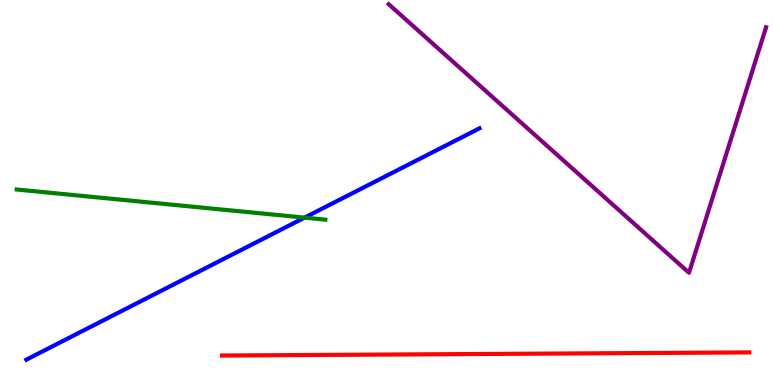[{'lines': ['blue', 'red'], 'intersections': []}, {'lines': ['green', 'red'], 'intersections': []}, {'lines': ['purple', 'red'], 'intersections': []}, {'lines': ['blue', 'green'], 'intersections': [{'x': 3.93, 'y': 4.35}]}, {'lines': ['blue', 'purple'], 'intersections': []}, {'lines': ['green', 'purple'], 'intersections': []}]